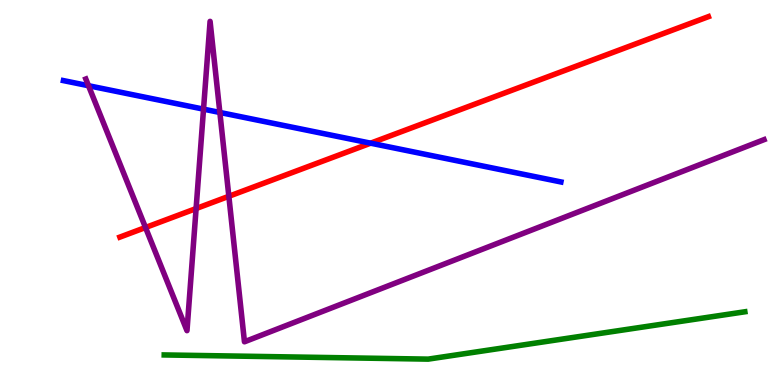[{'lines': ['blue', 'red'], 'intersections': [{'x': 4.78, 'y': 6.28}]}, {'lines': ['green', 'red'], 'intersections': []}, {'lines': ['purple', 'red'], 'intersections': [{'x': 1.88, 'y': 4.09}, {'x': 2.53, 'y': 4.58}, {'x': 2.95, 'y': 4.9}]}, {'lines': ['blue', 'green'], 'intersections': []}, {'lines': ['blue', 'purple'], 'intersections': [{'x': 1.14, 'y': 7.77}, {'x': 2.63, 'y': 7.17}, {'x': 2.84, 'y': 7.08}]}, {'lines': ['green', 'purple'], 'intersections': []}]